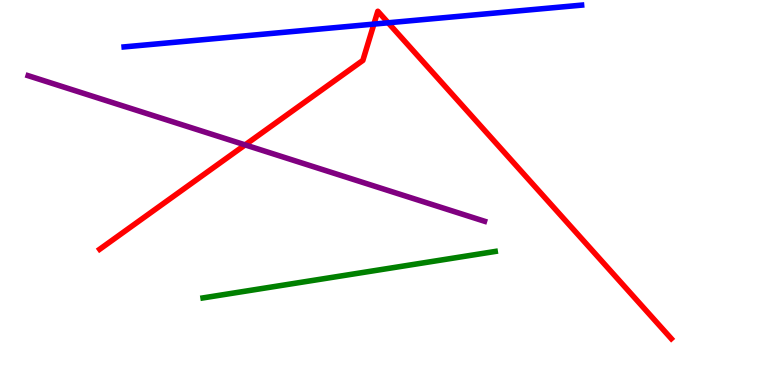[{'lines': ['blue', 'red'], 'intersections': [{'x': 4.82, 'y': 9.37}, {'x': 5.01, 'y': 9.41}]}, {'lines': ['green', 'red'], 'intersections': []}, {'lines': ['purple', 'red'], 'intersections': [{'x': 3.16, 'y': 6.24}]}, {'lines': ['blue', 'green'], 'intersections': []}, {'lines': ['blue', 'purple'], 'intersections': []}, {'lines': ['green', 'purple'], 'intersections': []}]